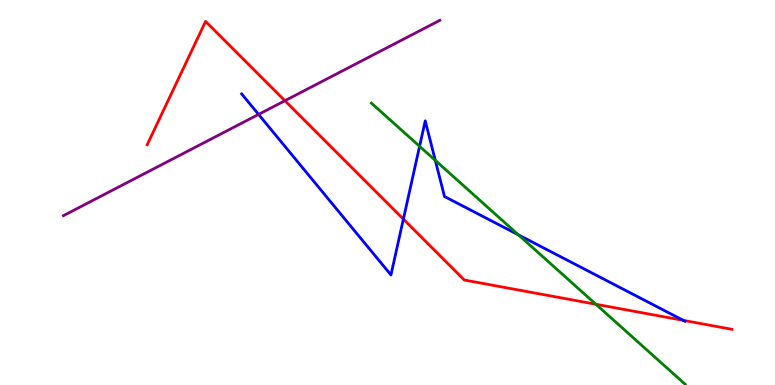[{'lines': ['blue', 'red'], 'intersections': [{'x': 5.2, 'y': 4.31}, {'x': 8.82, 'y': 1.68}]}, {'lines': ['green', 'red'], 'intersections': [{'x': 7.69, 'y': 2.1}]}, {'lines': ['purple', 'red'], 'intersections': [{'x': 3.68, 'y': 7.38}]}, {'lines': ['blue', 'green'], 'intersections': [{'x': 5.41, 'y': 6.2}, {'x': 5.62, 'y': 5.83}, {'x': 6.69, 'y': 3.9}]}, {'lines': ['blue', 'purple'], 'intersections': [{'x': 3.34, 'y': 7.03}]}, {'lines': ['green', 'purple'], 'intersections': []}]